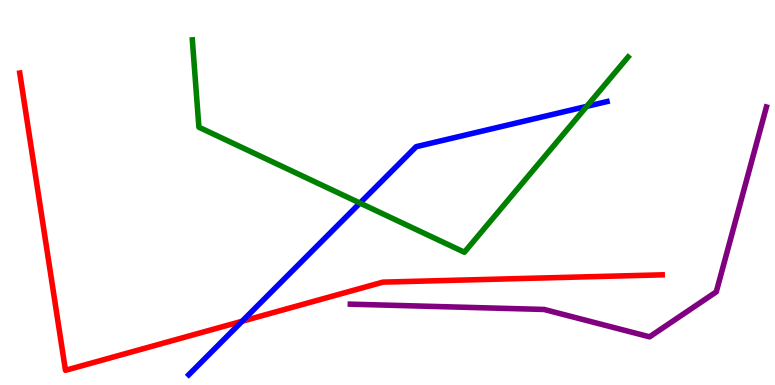[{'lines': ['blue', 'red'], 'intersections': [{'x': 3.12, 'y': 1.66}]}, {'lines': ['green', 'red'], 'intersections': []}, {'lines': ['purple', 'red'], 'intersections': []}, {'lines': ['blue', 'green'], 'intersections': [{'x': 4.64, 'y': 4.73}, {'x': 7.57, 'y': 7.24}]}, {'lines': ['blue', 'purple'], 'intersections': []}, {'lines': ['green', 'purple'], 'intersections': []}]